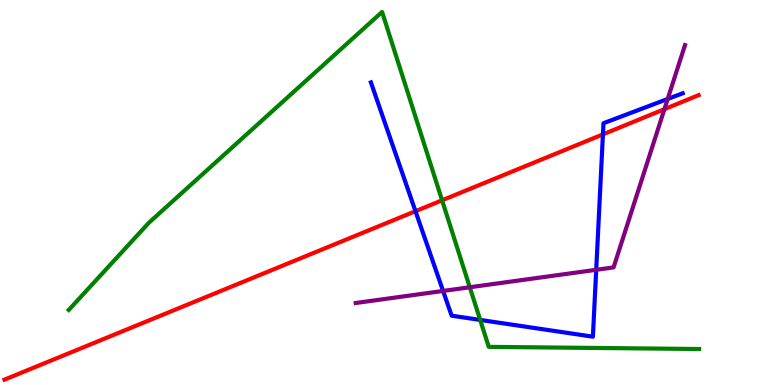[{'lines': ['blue', 'red'], 'intersections': [{'x': 5.36, 'y': 4.51}, {'x': 7.78, 'y': 6.51}]}, {'lines': ['green', 'red'], 'intersections': [{'x': 5.7, 'y': 4.8}]}, {'lines': ['purple', 'red'], 'intersections': [{'x': 8.57, 'y': 7.16}]}, {'lines': ['blue', 'green'], 'intersections': [{'x': 6.2, 'y': 1.69}]}, {'lines': ['blue', 'purple'], 'intersections': [{'x': 5.72, 'y': 2.44}, {'x': 7.69, 'y': 2.99}, {'x': 8.62, 'y': 7.43}]}, {'lines': ['green', 'purple'], 'intersections': [{'x': 6.06, 'y': 2.54}]}]